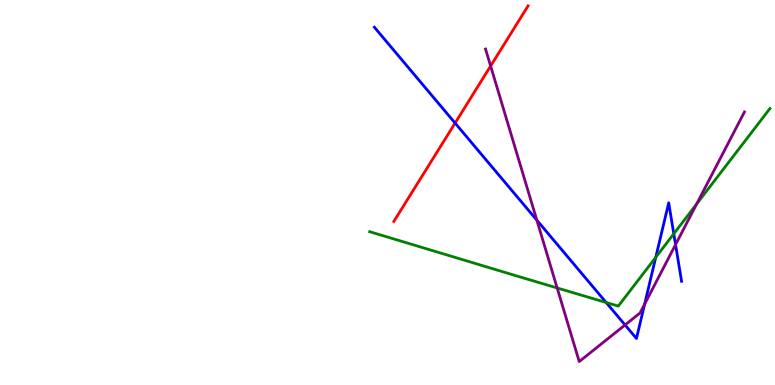[{'lines': ['blue', 'red'], 'intersections': [{'x': 5.87, 'y': 6.8}]}, {'lines': ['green', 'red'], 'intersections': []}, {'lines': ['purple', 'red'], 'intersections': [{'x': 6.33, 'y': 8.29}]}, {'lines': ['blue', 'green'], 'intersections': [{'x': 7.82, 'y': 2.14}, {'x': 8.46, 'y': 3.32}, {'x': 8.69, 'y': 3.93}]}, {'lines': ['blue', 'purple'], 'intersections': [{'x': 6.93, 'y': 4.28}, {'x': 8.07, 'y': 1.56}, {'x': 8.32, 'y': 2.1}, {'x': 8.72, 'y': 3.65}]}, {'lines': ['green', 'purple'], 'intersections': [{'x': 7.19, 'y': 2.52}, {'x': 8.99, 'y': 4.7}]}]